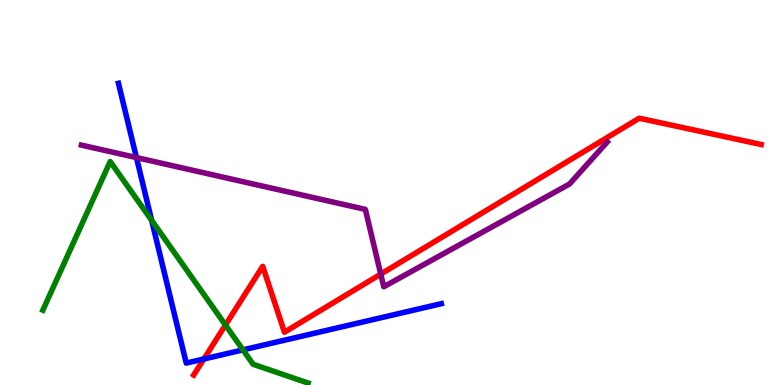[{'lines': ['blue', 'red'], 'intersections': [{'x': 2.63, 'y': 0.676}]}, {'lines': ['green', 'red'], 'intersections': [{'x': 2.91, 'y': 1.56}]}, {'lines': ['purple', 'red'], 'intersections': [{'x': 4.91, 'y': 2.88}]}, {'lines': ['blue', 'green'], 'intersections': [{'x': 1.96, 'y': 4.28}, {'x': 3.13, 'y': 0.912}]}, {'lines': ['blue', 'purple'], 'intersections': [{'x': 1.76, 'y': 5.91}]}, {'lines': ['green', 'purple'], 'intersections': []}]